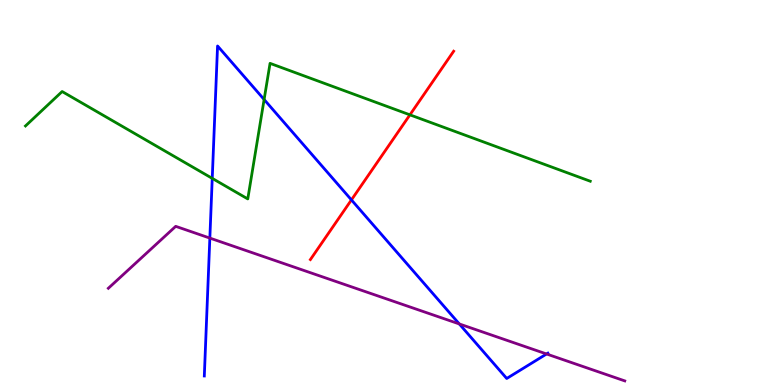[{'lines': ['blue', 'red'], 'intersections': [{'x': 4.53, 'y': 4.81}]}, {'lines': ['green', 'red'], 'intersections': [{'x': 5.29, 'y': 7.02}]}, {'lines': ['purple', 'red'], 'intersections': []}, {'lines': ['blue', 'green'], 'intersections': [{'x': 2.74, 'y': 5.37}, {'x': 3.41, 'y': 7.42}]}, {'lines': ['blue', 'purple'], 'intersections': [{'x': 2.71, 'y': 3.82}, {'x': 5.93, 'y': 1.59}, {'x': 7.05, 'y': 0.806}]}, {'lines': ['green', 'purple'], 'intersections': []}]